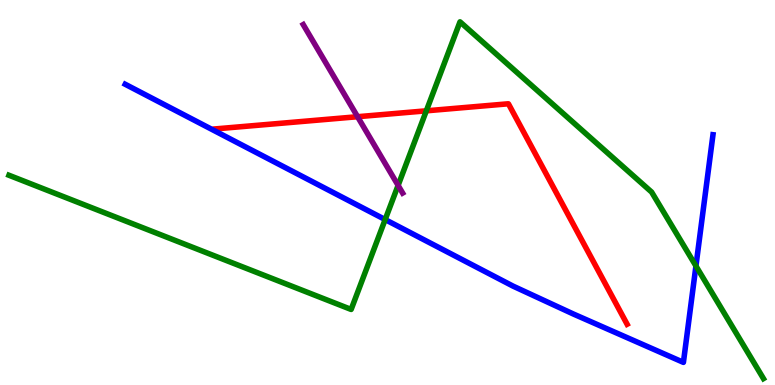[{'lines': ['blue', 'red'], 'intersections': []}, {'lines': ['green', 'red'], 'intersections': [{'x': 5.5, 'y': 7.12}]}, {'lines': ['purple', 'red'], 'intersections': [{'x': 4.61, 'y': 6.97}]}, {'lines': ['blue', 'green'], 'intersections': [{'x': 4.97, 'y': 4.3}, {'x': 8.98, 'y': 3.09}]}, {'lines': ['blue', 'purple'], 'intersections': []}, {'lines': ['green', 'purple'], 'intersections': [{'x': 5.14, 'y': 5.18}]}]